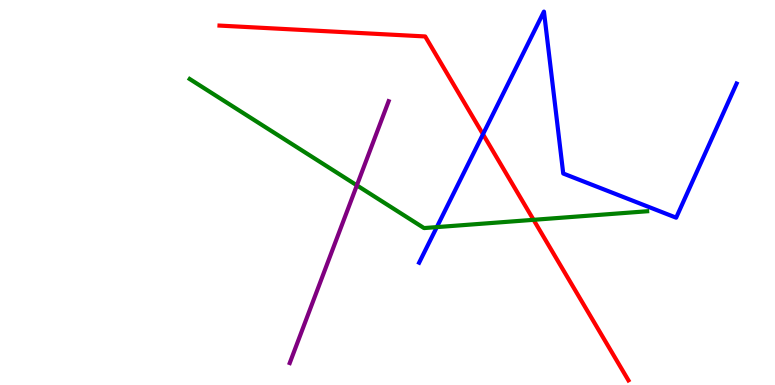[{'lines': ['blue', 'red'], 'intersections': [{'x': 6.23, 'y': 6.51}]}, {'lines': ['green', 'red'], 'intersections': [{'x': 6.88, 'y': 4.29}]}, {'lines': ['purple', 'red'], 'intersections': []}, {'lines': ['blue', 'green'], 'intersections': [{'x': 5.64, 'y': 4.1}]}, {'lines': ['blue', 'purple'], 'intersections': []}, {'lines': ['green', 'purple'], 'intersections': [{'x': 4.6, 'y': 5.19}]}]